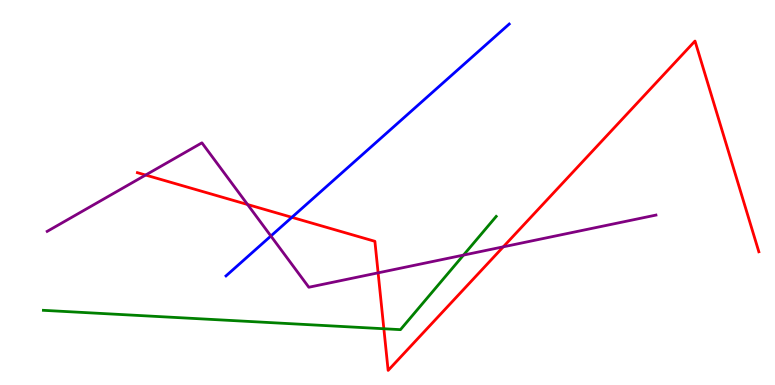[{'lines': ['blue', 'red'], 'intersections': [{'x': 3.77, 'y': 4.36}]}, {'lines': ['green', 'red'], 'intersections': [{'x': 4.95, 'y': 1.46}]}, {'lines': ['purple', 'red'], 'intersections': [{'x': 1.88, 'y': 5.45}, {'x': 3.19, 'y': 4.69}, {'x': 4.88, 'y': 2.91}, {'x': 6.49, 'y': 3.59}]}, {'lines': ['blue', 'green'], 'intersections': []}, {'lines': ['blue', 'purple'], 'intersections': [{'x': 3.5, 'y': 3.87}]}, {'lines': ['green', 'purple'], 'intersections': [{'x': 5.98, 'y': 3.37}]}]